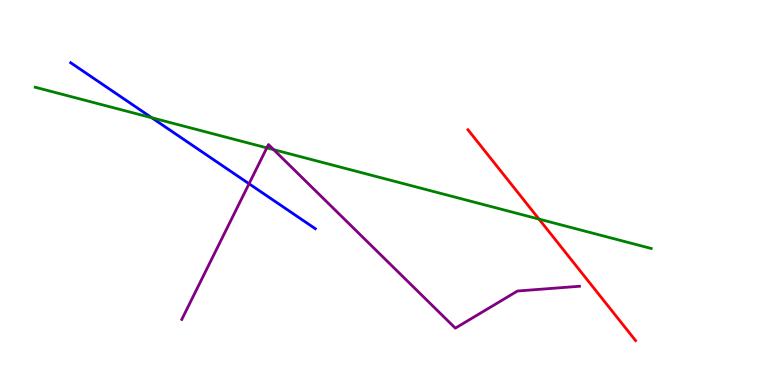[{'lines': ['blue', 'red'], 'intersections': []}, {'lines': ['green', 'red'], 'intersections': [{'x': 6.95, 'y': 4.31}]}, {'lines': ['purple', 'red'], 'intersections': []}, {'lines': ['blue', 'green'], 'intersections': [{'x': 1.96, 'y': 6.94}]}, {'lines': ['blue', 'purple'], 'intersections': [{'x': 3.21, 'y': 5.23}]}, {'lines': ['green', 'purple'], 'intersections': [{'x': 3.44, 'y': 6.16}, {'x': 3.53, 'y': 6.11}]}]